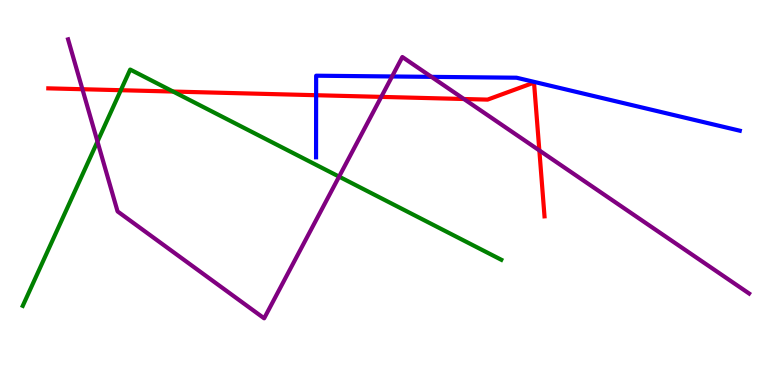[{'lines': ['blue', 'red'], 'intersections': [{'x': 4.08, 'y': 7.53}]}, {'lines': ['green', 'red'], 'intersections': [{'x': 1.56, 'y': 7.66}, {'x': 2.23, 'y': 7.62}]}, {'lines': ['purple', 'red'], 'intersections': [{'x': 1.06, 'y': 7.68}, {'x': 4.92, 'y': 7.48}, {'x': 5.99, 'y': 7.43}, {'x': 6.96, 'y': 6.09}]}, {'lines': ['blue', 'green'], 'intersections': []}, {'lines': ['blue', 'purple'], 'intersections': [{'x': 5.06, 'y': 8.01}, {'x': 5.57, 'y': 8.0}]}, {'lines': ['green', 'purple'], 'intersections': [{'x': 1.26, 'y': 6.32}, {'x': 4.38, 'y': 5.41}]}]